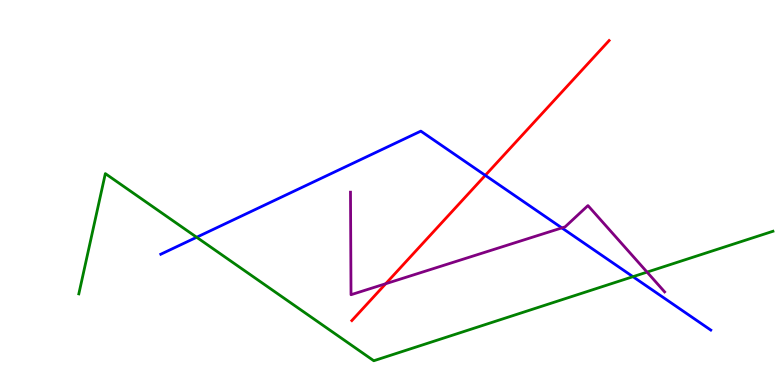[{'lines': ['blue', 'red'], 'intersections': [{'x': 6.26, 'y': 5.45}]}, {'lines': ['green', 'red'], 'intersections': []}, {'lines': ['purple', 'red'], 'intersections': [{'x': 4.98, 'y': 2.63}]}, {'lines': ['blue', 'green'], 'intersections': [{'x': 2.54, 'y': 3.84}, {'x': 8.17, 'y': 2.81}]}, {'lines': ['blue', 'purple'], 'intersections': [{'x': 7.25, 'y': 4.08}]}, {'lines': ['green', 'purple'], 'intersections': [{'x': 8.35, 'y': 2.93}]}]